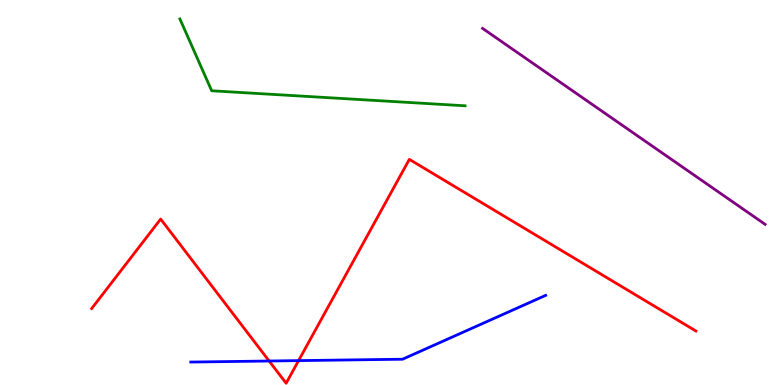[{'lines': ['blue', 'red'], 'intersections': [{'x': 3.47, 'y': 0.623}, {'x': 3.85, 'y': 0.633}]}, {'lines': ['green', 'red'], 'intersections': []}, {'lines': ['purple', 'red'], 'intersections': []}, {'lines': ['blue', 'green'], 'intersections': []}, {'lines': ['blue', 'purple'], 'intersections': []}, {'lines': ['green', 'purple'], 'intersections': []}]